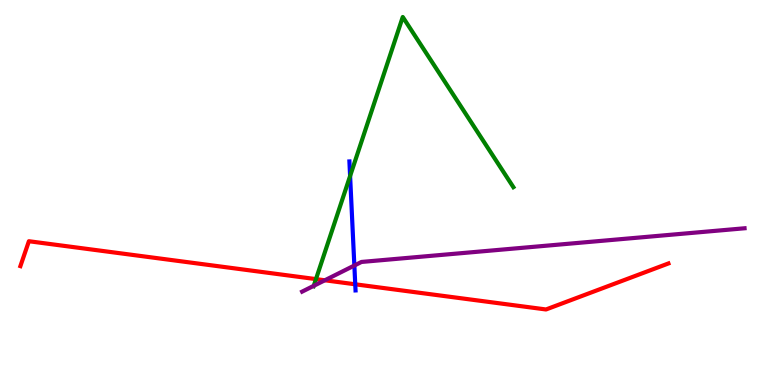[{'lines': ['blue', 'red'], 'intersections': [{'x': 4.58, 'y': 2.62}]}, {'lines': ['green', 'red'], 'intersections': [{'x': 4.08, 'y': 2.75}]}, {'lines': ['purple', 'red'], 'intersections': [{'x': 4.19, 'y': 2.72}]}, {'lines': ['blue', 'green'], 'intersections': [{'x': 4.52, 'y': 5.43}]}, {'lines': ['blue', 'purple'], 'intersections': [{'x': 4.57, 'y': 3.1}]}, {'lines': ['green', 'purple'], 'intersections': [{'x': 4.05, 'y': 2.58}]}]